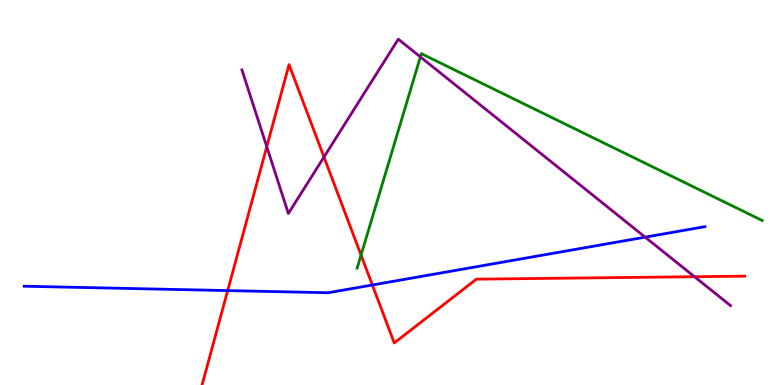[{'lines': ['blue', 'red'], 'intersections': [{'x': 2.94, 'y': 2.45}, {'x': 4.8, 'y': 2.6}]}, {'lines': ['green', 'red'], 'intersections': [{'x': 4.66, 'y': 3.37}]}, {'lines': ['purple', 'red'], 'intersections': [{'x': 3.44, 'y': 6.19}, {'x': 4.18, 'y': 5.92}, {'x': 8.96, 'y': 2.81}]}, {'lines': ['blue', 'green'], 'intersections': []}, {'lines': ['blue', 'purple'], 'intersections': [{'x': 8.32, 'y': 3.84}]}, {'lines': ['green', 'purple'], 'intersections': [{'x': 5.42, 'y': 8.52}]}]